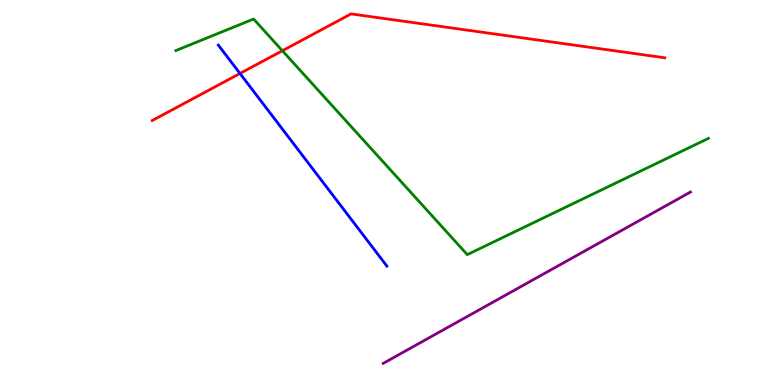[{'lines': ['blue', 'red'], 'intersections': [{'x': 3.1, 'y': 8.09}]}, {'lines': ['green', 'red'], 'intersections': [{'x': 3.64, 'y': 8.68}]}, {'lines': ['purple', 'red'], 'intersections': []}, {'lines': ['blue', 'green'], 'intersections': []}, {'lines': ['blue', 'purple'], 'intersections': []}, {'lines': ['green', 'purple'], 'intersections': []}]